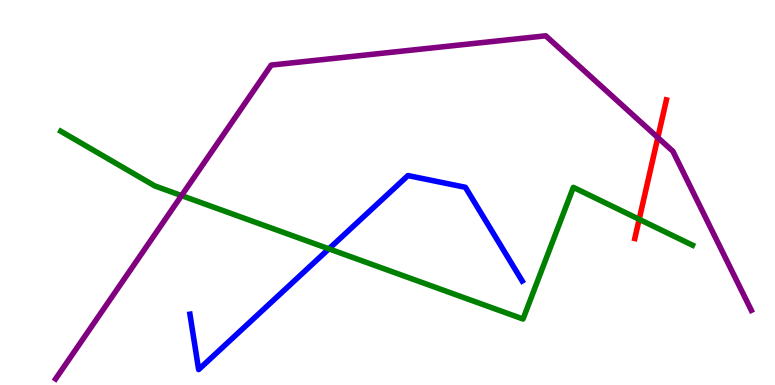[{'lines': ['blue', 'red'], 'intersections': []}, {'lines': ['green', 'red'], 'intersections': [{'x': 8.25, 'y': 4.3}]}, {'lines': ['purple', 'red'], 'intersections': [{'x': 8.49, 'y': 6.43}]}, {'lines': ['blue', 'green'], 'intersections': [{'x': 4.24, 'y': 3.54}]}, {'lines': ['blue', 'purple'], 'intersections': []}, {'lines': ['green', 'purple'], 'intersections': [{'x': 2.34, 'y': 4.92}]}]